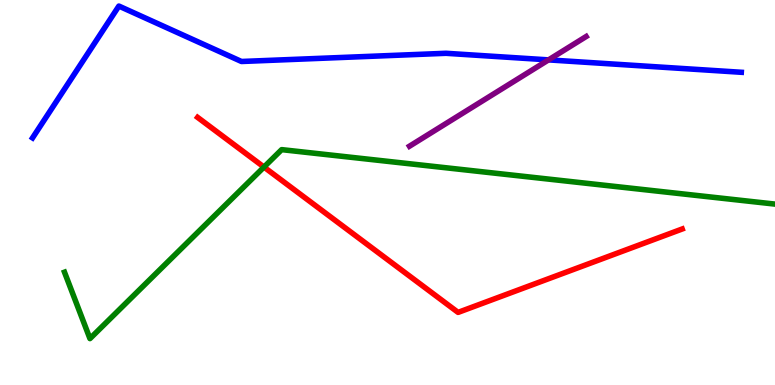[{'lines': ['blue', 'red'], 'intersections': []}, {'lines': ['green', 'red'], 'intersections': [{'x': 3.41, 'y': 5.66}]}, {'lines': ['purple', 'red'], 'intersections': []}, {'lines': ['blue', 'green'], 'intersections': []}, {'lines': ['blue', 'purple'], 'intersections': [{'x': 7.08, 'y': 8.44}]}, {'lines': ['green', 'purple'], 'intersections': []}]